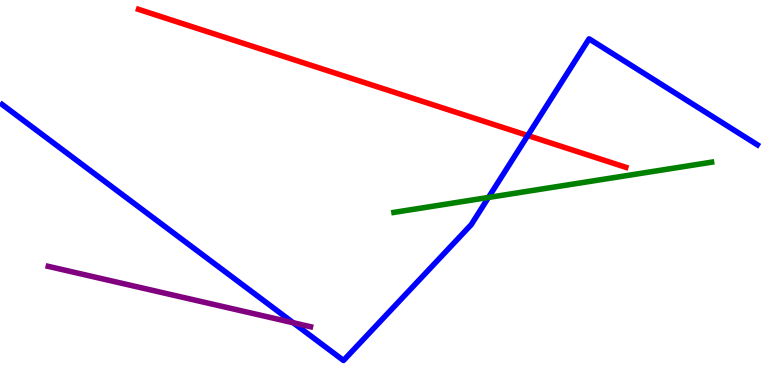[{'lines': ['blue', 'red'], 'intersections': [{'x': 6.81, 'y': 6.48}]}, {'lines': ['green', 'red'], 'intersections': []}, {'lines': ['purple', 'red'], 'intersections': []}, {'lines': ['blue', 'green'], 'intersections': [{'x': 6.3, 'y': 4.87}]}, {'lines': ['blue', 'purple'], 'intersections': [{'x': 3.78, 'y': 1.62}]}, {'lines': ['green', 'purple'], 'intersections': []}]